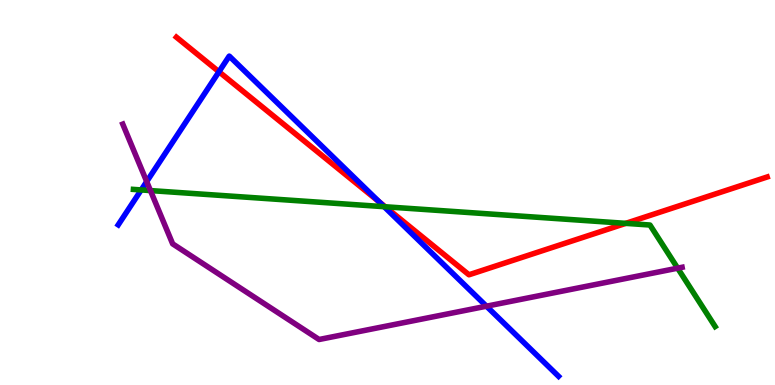[{'lines': ['blue', 'red'], 'intersections': [{'x': 2.83, 'y': 8.14}, {'x': 4.89, 'y': 4.76}]}, {'lines': ['green', 'red'], 'intersections': [{'x': 4.97, 'y': 4.63}, {'x': 8.07, 'y': 4.2}]}, {'lines': ['purple', 'red'], 'intersections': []}, {'lines': ['blue', 'green'], 'intersections': [{'x': 1.82, 'y': 5.07}, {'x': 4.96, 'y': 4.63}]}, {'lines': ['blue', 'purple'], 'intersections': [{'x': 1.89, 'y': 5.28}, {'x': 6.28, 'y': 2.05}]}, {'lines': ['green', 'purple'], 'intersections': [{'x': 1.94, 'y': 5.05}, {'x': 8.74, 'y': 3.03}]}]